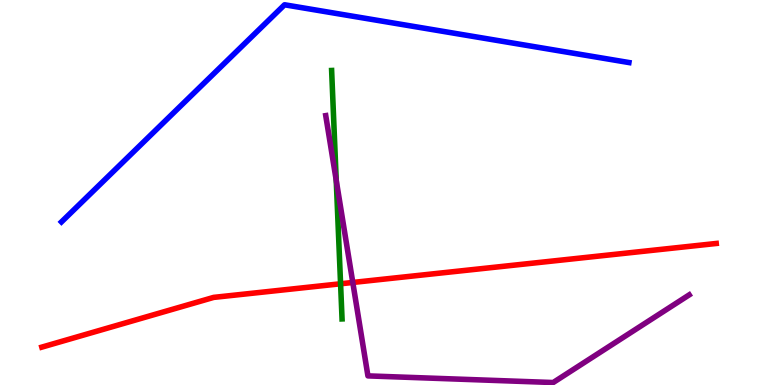[{'lines': ['blue', 'red'], 'intersections': []}, {'lines': ['green', 'red'], 'intersections': [{'x': 4.39, 'y': 2.63}]}, {'lines': ['purple', 'red'], 'intersections': [{'x': 4.55, 'y': 2.66}]}, {'lines': ['blue', 'green'], 'intersections': []}, {'lines': ['blue', 'purple'], 'intersections': []}, {'lines': ['green', 'purple'], 'intersections': [{'x': 4.34, 'y': 5.32}]}]